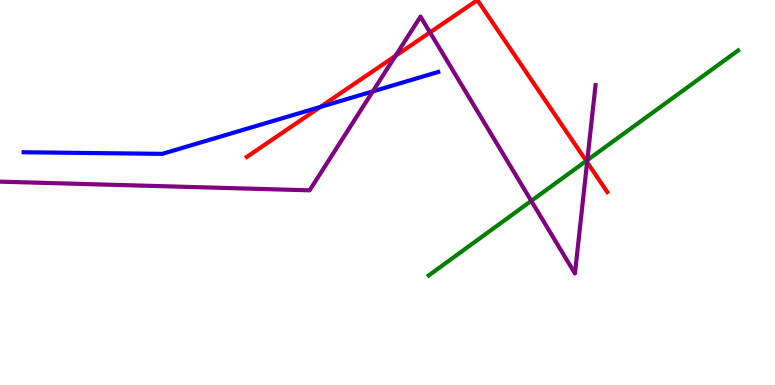[{'lines': ['blue', 'red'], 'intersections': [{'x': 4.13, 'y': 7.22}]}, {'lines': ['green', 'red'], 'intersections': [{'x': 7.56, 'y': 5.82}]}, {'lines': ['purple', 'red'], 'intersections': [{'x': 5.1, 'y': 8.55}, {'x': 5.55, 'y': 9.16}, {'x': 7.58, 'y': 5.79}]}, {'lines': ['blue', 'green'], 'intersections': []}, {'lines': ['blue', 'purple'], 'intersections': [{'x': 4.81, 'y': 7.63}]}, {'lines': ['green', 'purple'], 'intersections': [{'x': 6.86, 'y': 4.78}, {'x': 7.58, 'y': 5.84}]}]